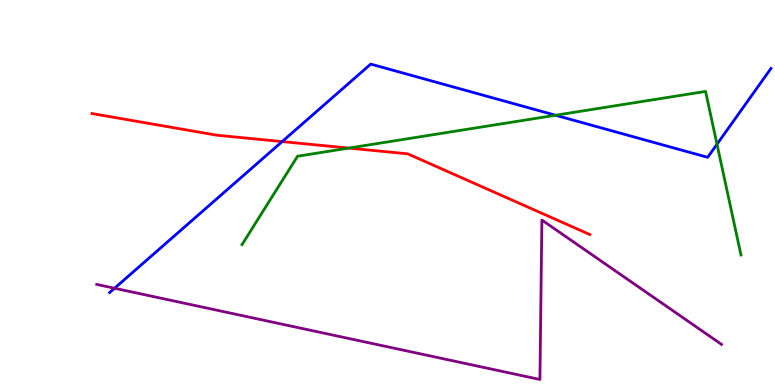[{'lines': ['blue', 'red'], 'intersections': [{'x': 3.64, 'y': 6.32}]}, {'lines': ['green', 'red'], 'intersections': [{'x': 4.5, 'y': 6.15}]}, {'lines': ['purple', 'red'], 'intersections': []}, {'lines': ['blue', 'green'], 'intersections': [{'x': 7.17, 'y': 7.01}, {'x': 9.25, 'y': 6.25}]}, {'lines': ['blue', 'purple'], 'intersections': [{'x': 1.48, 'y': 2.51}]}, {'lines': ['green', 'purple'], 'intersections': []}]